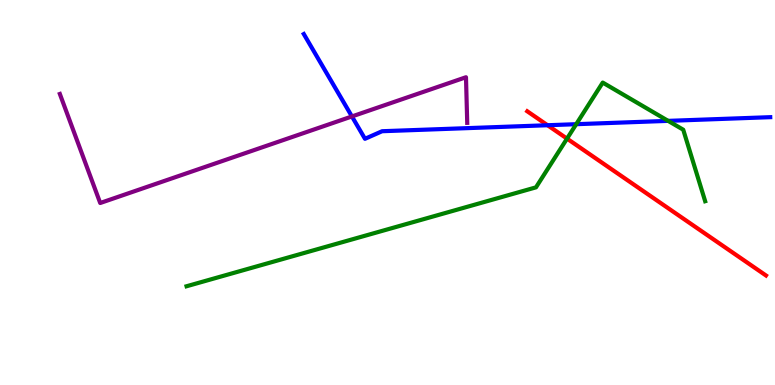[{'lines': ['blue', 'red'], 'intersections': [{'x': 7.07, 'y': 6.75}]}, {'lines': ['green', 'red'], 'intersections': [{'x': 7.32, 'y': 6.4}]}, {'lines': ['purple', 'red'], 'intersections': []}, {'lines': ['blue', 'green'], 'intersections': [{'x': 7.44, 'y': 6.77}, {'x': 8.62, 'y': 6.86}]}, {'lines': ['blue', 'purple'], 'intersections': [{'x': 4.54, 'y': 6.98}]}, {'lines': ['green', 'purple'], 'intersections': []}]